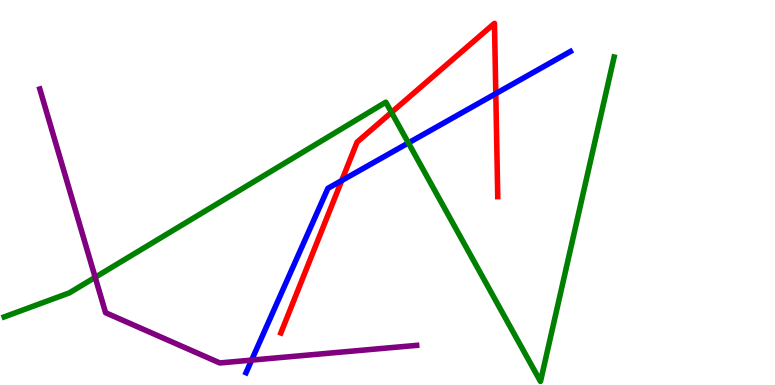[{'lines': ['blue', 'red'], 'intersections': [{'x': 4.41, 'y': 5.31}, {'x': 6.4, 'y': 7.57}]}, {'lines': ['green', 'red'], 'intersections': [{'x': 5.05, 'y': 7.08}]}, {'lines': ['purple', 'red'], 'intersections': []}, {'lines': ['blue', 'green'], 'intersections': [{'x': 5.27, 'y': 6.29}]}, {'lines': ['blue', 'purple'], 'intersections': [{'x': 3.25, 'y': 0.647}]}, {'lines': ['green', 'purple'], 'intersections': [{'x': 1.23, 'y': 2.8}]}]